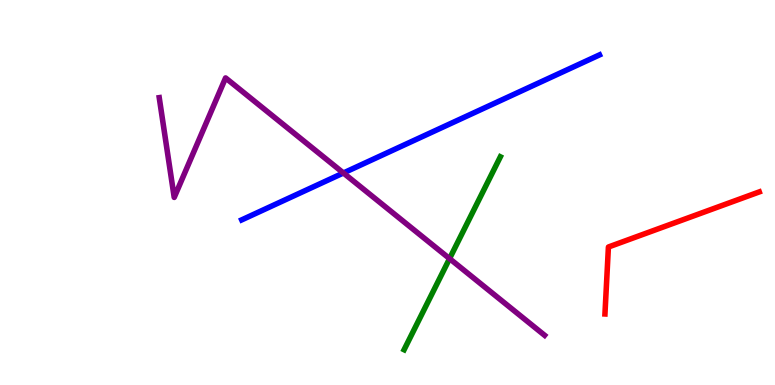[{'lines': ['blue', 'red'], 'intersections': []}, {'lines': ['green', 'red'], 'intersections': []}, {'lines': ['purple', 'red'], 'intersections': []}, {'lines': ['blue', 'green'], 'intersections': []}, {'lines': ['blue', 'purple'], 'intersections': [{'x': 4.43, 'y': 5.51}]}, {'lines': ['green', 'purple'], 'intersections': [{'x': 5.8, 'y': 3.28}]}]